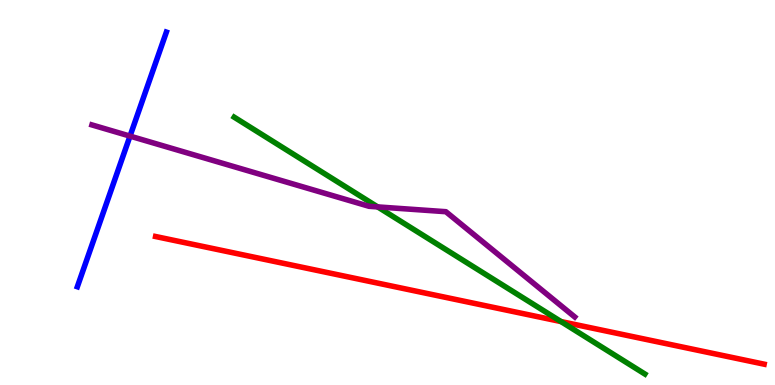[{'lines': ['blue', 'red'], 'intersections': []}, {'lines': ['green', 'red'], 'intersections': [{'x': 7.24, 'y': 1.65}]}, {'lines': ['purple', 'red'], 'intersections': []}, {'lines': ['blue', 'green'], 'intersections': []}, {'lines': ['blue', 'purple'], 'intersections': [{'x': 1.68, 'y': 6.46}]}, {'lines': ['green', 'purple'], 'intersections': [{'x': 4.87, 'y': 4.63}]}]